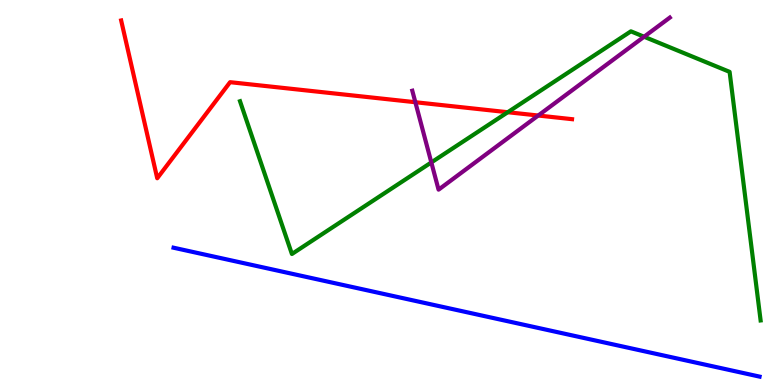[{'lines': ['blue', 'red'], 'intersections': []}, {'lines': ['green', 'red'], 'intersections': [{'x': 6.55, 'y': 7.09}]}, {'lines': ['purple', 'red'], 'intersections': [{'x': 5.36, 'y': 7.34}, {'x': 6.94, 'y': 7.0}]}, {'lines': ['blue', 'green'], 'intersections': []}, {'lines': ['blue', 'purple'], 'intersections': []}, {'lines': ['green', 'purple'], 'intersections': [{'x': 5.57, 'y': 5.78}, {'x': 8.31, 'y': 9.05}]}]